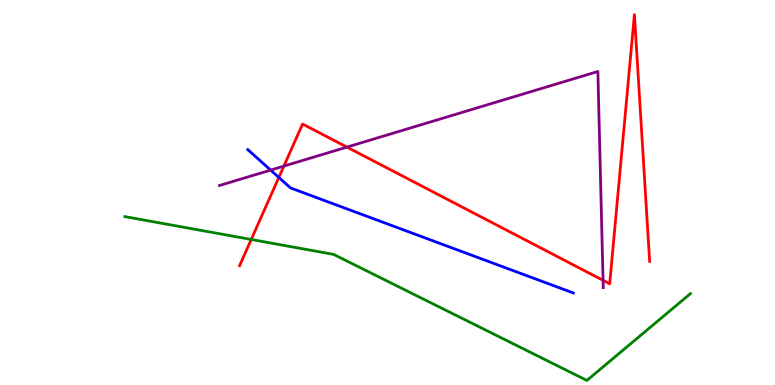[{'lines': ['blue', 'red'], 'intersections': [{'x': 3.6, 'y': 5.39}]}, {'lines': ['green', 'red'], 'intersections': [{'x': 3.24, 'y': 3.78}]}, {'lines': ['purple', 'red'], 'intersections': [{'x': 3.66, 'y': 5.69}, {'x': 4.48, 'y': 6.18}, {'x': 7.78, 'y': 2.72}]}, {'lines': ['blue', 'green'], 'intersections': []}, {'lines': ['blue', 'purple'], 'intersections': [{'x': 3.49, 'y': 5.58}]}, {'lines': ['green', 'purple'], 'intersections': []}]